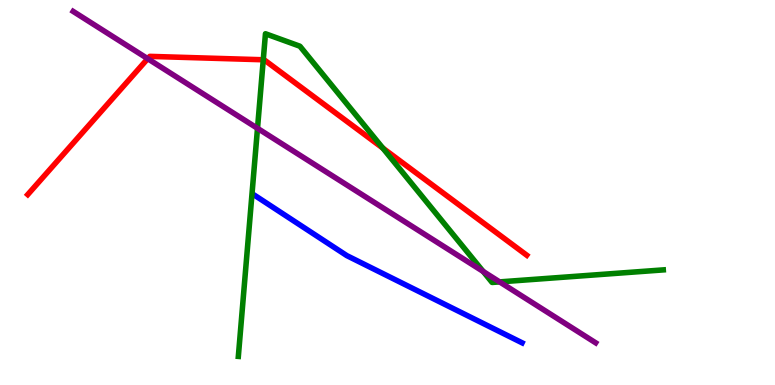[{'lines': ['blue', 'red'], 'intersections': []}, {'lines': ['green', 'red'], 'intersections': [{'x': 3.4, 'y': 8.45}, {'x': 4.94, 'y': 6.15}]}, {'lines': ['purple', 'red'], 'intersections': [{'x': 1.91, 'y': 8.48}]}, {'lines': ['blue', 'green'], 'intersections': []}, {'lines': ['blue', 'purple'], 'intersections': []}, {'lines': ['green', 'purple'], 'intersections': [{'x': 3.32, 'y': 6.67}, {'x': 6.23, 'y': 2.95}, {'x': 6.45, 'y': 2.68}]}]